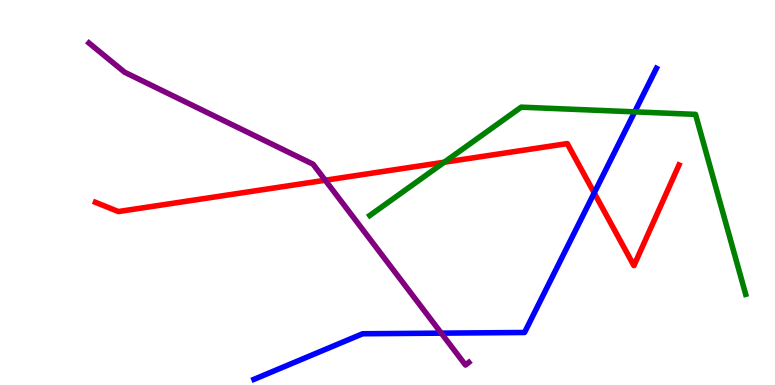[{'lines': ['blue', 'red'], 'intersections': [{'x': 7.67, 'y': 4.99}]}, {'lines': ['green', 'red'], 'intersections': [{'x': 5.73, 'y': 5.79}]}, {'lines': ['purple', 'red'], 'intersections': [{'x': 4.2, 'y': 5.32}]}, {'lines': ['blue', 'green'], 'intersections': [{'x': 8.19, 'y': 7.09}]}, {'lines': ['blue', 'purple'], 'intersections': [{'x': 5.69, 'y': 1.35}]}, {'lines': ['green', 'purple'], 'intersections': []}]